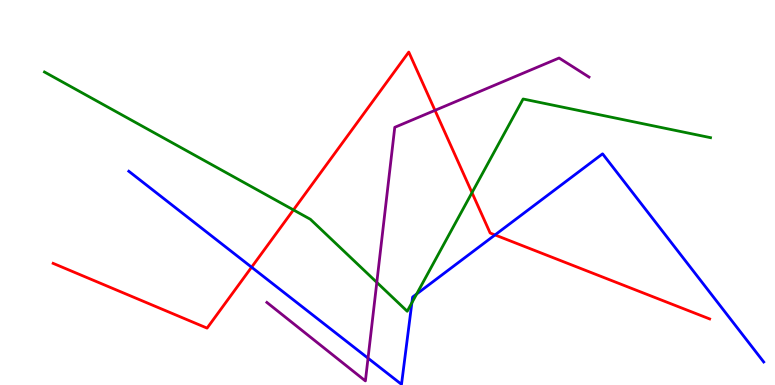[{'lines': ['blue', 'red'], 'intersections': [{'x': 3.25, 'y': 3.06}, {'x': 6.39, 'y': 3.9}]}, {'lines': ['green', 'red'], 'intersections': [{'x': 3.79, 'y': 4.55}, {'x': 6.09, 'y': 5.0}]}, {'lines': ['purple', 'red'], 'intersections': [{'x': 5.61, 'y': 7.13}]}, {'lines': ['blue', 'green'], 'intersections': [{'x': 5.31, 'y': 2.14}, {'x': 5.38, 'y': 2.36}]}, {'lines': ['blue', 'purple'], 'intersections': [{'x': 4.75, 'y': 0.696}]}, {'lines': ['green', 'purple'], 'intersections': [{'x': 4.86, 'y': 2.67}]}]